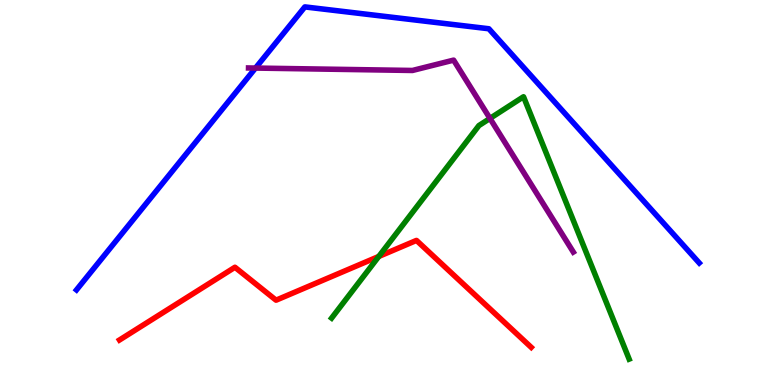[{'lines': ['blue', 'red'], 'intersections': []}, {'lines': ['green', 'red'], 'intersections': [{'x': 4.89, 'y': 3.34}]}, {'lines': ['purple', 'red'], 'intersections': []}, {'lines': ['blue', 'green'], 'intersections': []}, {'lines': ['blue', 'purple'], 'intersections': [{'x': 3.3, 'y': 8.23}]}, {'lines': ['green', 'purple'], 'intersections': [{'x': 6.32, 'y': 6.92}]}]